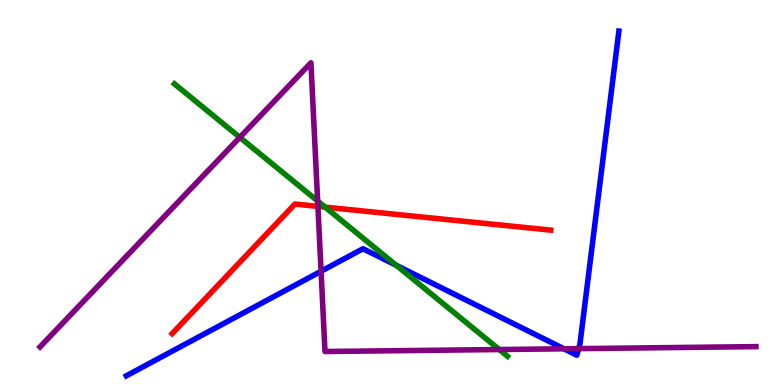[{'lines': ['blue', 'red'], 'intersections': []}, {'lines': ['green', 'red'], 'intersections': [{'x': 4.2, 'y': 4.62}]}, {'lines': ['purple', 'red'], 'intersections': [{'x': 4.1, 'y': 4.64}]}, {'lines': ['blue', 'green'], 'intersections': [{'x': 5.11, 'y': 3.11}]}, {'lines': ['blue', 'purple'], 'intersections': [{'x': 4.14, 'y': 2.95}, {'x': 7.28, 'y': 0.94}, {'x': 7.47, 'y': 0.945}]}, {'lines': ['green', 'purple'], 'intersections': [{'x': 3.09, 'y': 6.43}, {'x': 4.1, 'y': 4.78}, {'x': 6.44, 'y': 0.921}]}]